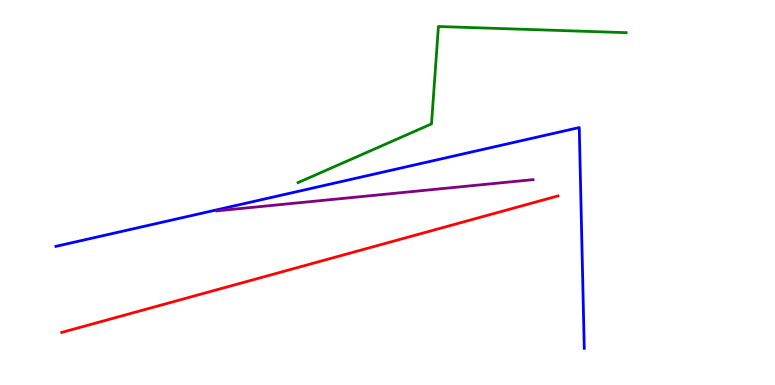[{'lines': ['blue', 'red'], 'intersections': []}, {'lines': ['green', 'red'], 'intersections': []}, {'lines': ['purple', 'red'], 'intersections': []}, {'lines': ['blue', 'green'], 'intersections': []}, {'lines': ['blue', 'purple'], 'intersections': []}, {'lines': ['green', 'purple'], 'intersections': []}]